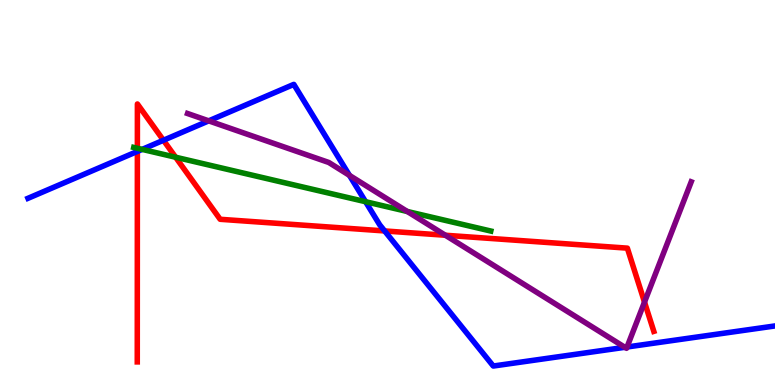[{'lines': ['blue', 'red'], 'intersections': [{'x': 1.77, 'y': 6.07}, {'x': 2.11, 'y': 6.36}, {'x': 4.96, 'y': 4.0}]}, {'lines': ['green', 'red'], 'intersections': [{'x': 1.77, 'y': 6.15}, {'x': 2.27, 'y': 5.92}]}, {'lines': ['purple', 'red'], 'intersections': [{'x': 5.75, 'y': 3.89}, {'x': 8.32, 'y': 2.15}]}, {'lines': ['blue', 'green'], 'intersections': [{'x': 1.83, 'y': 6.12}, {'x': 4.72, 'y': 4.76}]}, {'lines': ['blue', 'purple'], 'intersections': [{'x': 2.69, 'y': 6.86}, {'x': 4.51, 'y': 5.44}, {'x': 8.06, 'y': 0.979}, {'x': 8.09, 'y': 0.987}]}, {'lines': ['green', 'purple'], 'intersections': [{'x': 5.26, 'y': 4.51}]}]